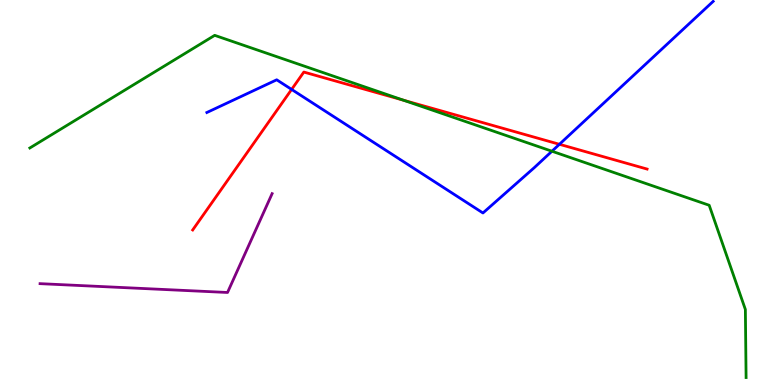[{'lines': ['blue', 'red'], 'intersections': [{'x': 3.76, 'y': 7.68}, {'x': 7.22, 'y': 6.25}]}, {'lines': ['green', 'red'], 'intersections': [{'x': 5.21, 'y': 7.4}]}, {'lines': ['purple', 'red'], 'intersections': []}, {'lines': ['blue', 'green'], 'intersections': [{'x': 7.12, 'y': 6.07}]}, {'lines': ['blue', 'purple'], 'intersections': []}, {'lines': ['green', 'purple'], 'intersections': []}]